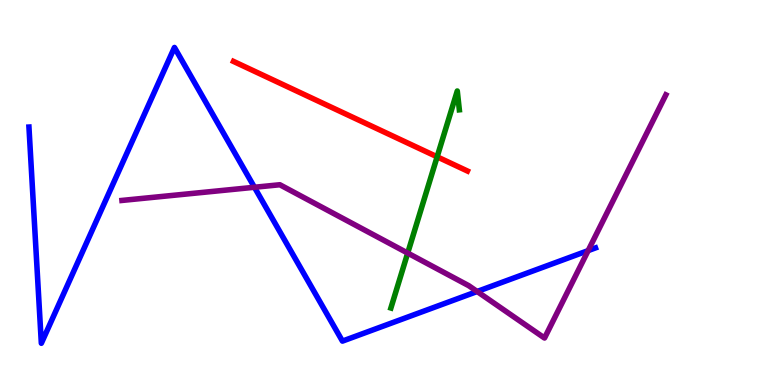[{'lines': ['blue', 'red'], 'intersections': []}, {'lines': ['green', 'red'], 'intersections': [{'x': 5.64, 'y': 5.93}]}, {'lines': ['purple', 'red'], 'intersections': []}, {'lines': ['blue', 'green'], 'intersections': []}, {'lines': ['blue', 'purple'], 'intersections': [{'x': 3.28, 'y': 5.14}, {'x': 6.16, 'y': 2.43}, {'x': 7.59, 'y': 3.49}]}, {'lines': ['green', 'purple'], 'intersections': [{'x': 5.26, 'y': 3.43}]}]